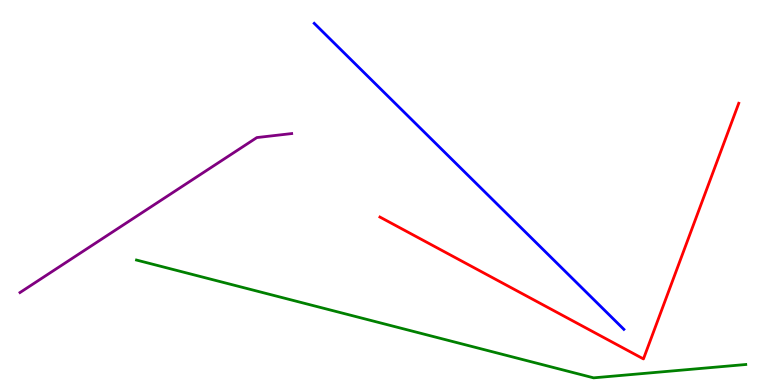[{'lines': ['blue', 'red'], 'intersections': []}, {'lines': ['green', 'red'], 'intersections': []}, {'lines': ['purple', 'red'], 'intersections': []}, {'lines': ['blue', 'green'], 'intersections': []}, {'lines': ['blue', 'purple'], 'intersections': []}, {'lines': ['green', 'purple'], 'intersections': []}]